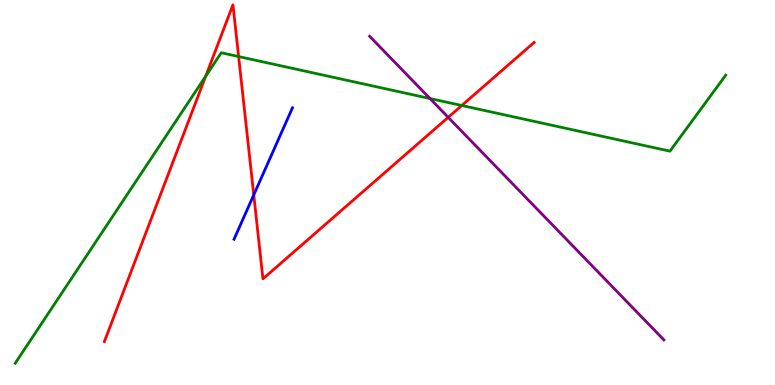[{'lines': ['blue', 'red'], 'intersections': [{'x': 3.27, 'y': 4.94}]}, {'lines': ['green', 'red'], 'intersections': [{'x': 2.65, 'y': 8.02}, {'x': 3.08, 'y': 8.53}, {'x': 5.96, 'y': 7.26}]}, {'lines': ['purple', 'red'], 'intersections': [{'x': 5.78, 'y': 6.95}]}, {'lines': ['blue', 'green'], 'intersections': []}, {'lines': ['blue', 'purple'], 'intersections': []}, {'lines': ['green', 'purple'], 'intersections': [{'x': 5.55, 'y': 7.44}]}]